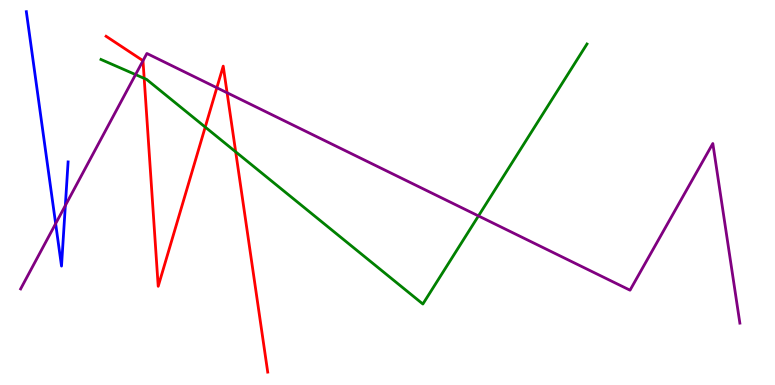[{'lines': ['blue', 'red'], 'intersections': []}, {'lines': ['green', 'red'], 'intersections': [{'x': 1.86, 'y': 7.96}, {'x': 2.65, 'y': 6.7}, {'x': 3.04, 'y': 6.06}]}, {'lines': ['purple', 'red'], 'intersections': [{'x': 1.85, 'y': 8.42}, {'x': 2.8, 'y': 7.72}, {'x': 2.93, 'y': 7.59}]}, {'lines': ['blue', 'green'], 'intersections': []}, {'lines': ['blue', 'purple'], 'intersections': [{'x': 0.718, 'y': 4.19}, {'x': 0.843, 'y': 4.66}]}, {'lines': ['green', 'purple'], 'intersections': [{'x': 1.75, 'y': 8.06}, {'x': 6.17, 'y': 4.39}]}]